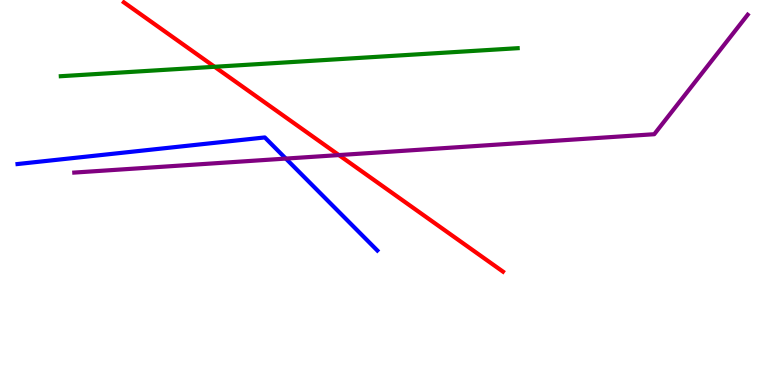[{'lines': ['blue', 'red'], 'intersections': []}, {'lines': ['green', 'red'], 'intersections': [{'x': 2.77, 'y': 8.27}]}, {'lines': ['purple', 'red'], 'intersections': [{'x': 4.37, 'y': 5.97}]}, {'lines': ['blue', 'green'], 'intersections': []}, {'lines': ['blue', 'purple'], 'intersections': [{'x': 3.69, 'y': 5.88}]}, {'lines': ['green', 'purple'], 'intersections': []}]